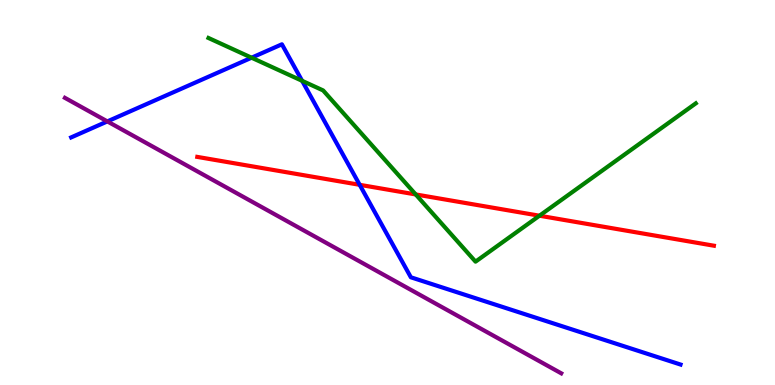[{'lines': ['blue', 'red'], 'intersections': [{'x': 4.64, 'y': 5.2}]}, {'lines': ['green', 'red'], 'intersections': [{'x': 5.36, 'y': 4.95}, {'x': 6.96, 'y': 4.4}]}, {'lines': ['purple', 'red'], 'intersections': []}, {'lines': ['blue', 'green'], 'intersections': [{'x': 3.25, 'y': 8.5}, {'x': 3.9, 'y': 7.9}]}, {'lines': ['blue', 'purple'], 'intersections': [{'x': 1.39, 'y': 6.85}]}, {'lines': ['green', 'purple'], 'intersections': []}]